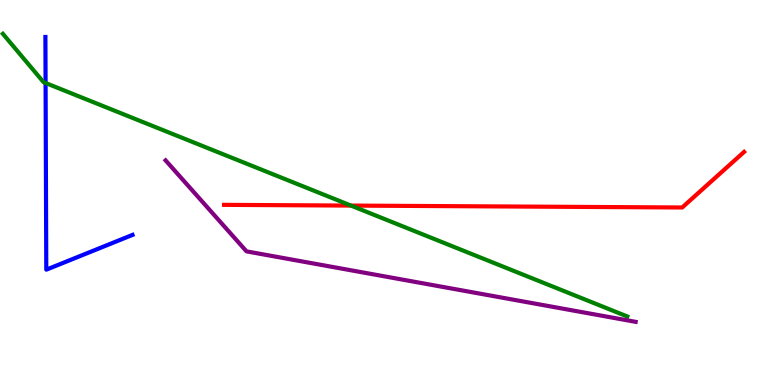[{'lines': ['blue', 'red'], 'intersections': []}, {'lines': ['green', 'red'], 'intersections': [{'x': 4.53, 'y': 4.66}]}, {'lines': ['purple', 'red'], 'intersections': []}, {'lines': ['blue', 'green'], 'intersections': [{'x': 0.588, 'y': 7.84}]}, {'lines': ['blue', 'purple'], 'intersections': []}, {'lines': ['green', 'purple'], 'intersections': []}]